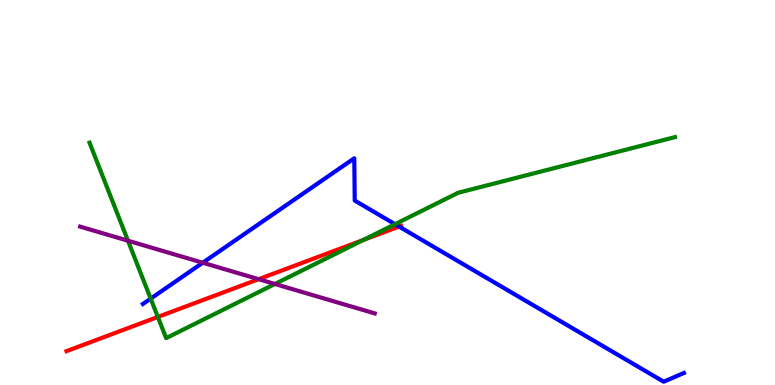[{'lines': ['blue', 'red'], 'intersections': [{'x': 5.15, 'y': 4.11}]}, {'lines': ['green', 'red'], 'intersections': [{'x': 2.04, 'y': 1.77}, {'x': 4.69, 'y': 3.77}]}, {'lines': ['purple', 'red'], 'intersections': [{'x': 3.34, 'y': 2.75}]}, {'lines': ['blue', 'green'], 'intersections': [{'x': 1.94, 'y': 2.24}, {'x': 5.1, 'y': 4.18}]}, {'lines': ['blue', 'purple'], 'intersections': [{'x': 2.62, 'y': 3.18}]}, {'lines': ['green', 'purple'], 'intersections': [{'x': 1.65, 'y': 3.75}, {'x': 3.55, 'y': 2.62}]}]